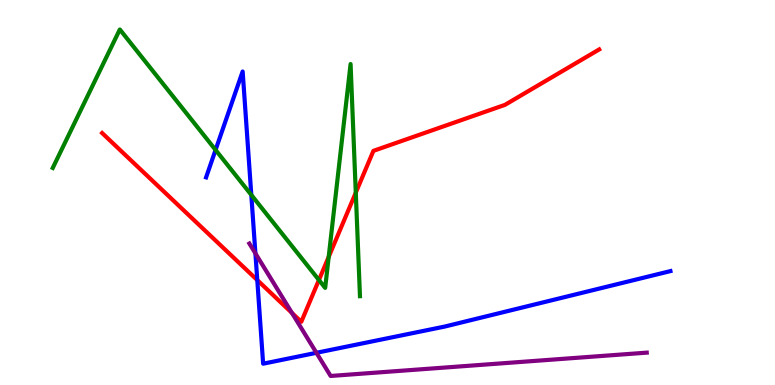[{'lines': ['blue', 'red'], 'intersections': [{'x': 3.32, 'y': 2.72}]}, {'lines': ['green', 'red'], 'intersections': [{'x': 4.12, 'y': 2.73}, {'x': 4.24, 'y': 3.33}, {'x': 4.59, 'y': 5.0}]}, {'lines': ['purple', 'red'], 'intersections': [{'x': 3.77, 'y': 1.87}]}, {'lines': ['blue', 'green'], 'intersections': [{'x': 2.78, 'y': 6.11}, {'x': 3.24, 'y': 4.94}]}, {'lines': ['blue', 'purple'], 'intersections': [{'x': 3.3, 'y': 3.42}, {'x': 4.08, 'y': 0.836}]}, {'lines': ['green', 'purple'], 'intersections': []}]